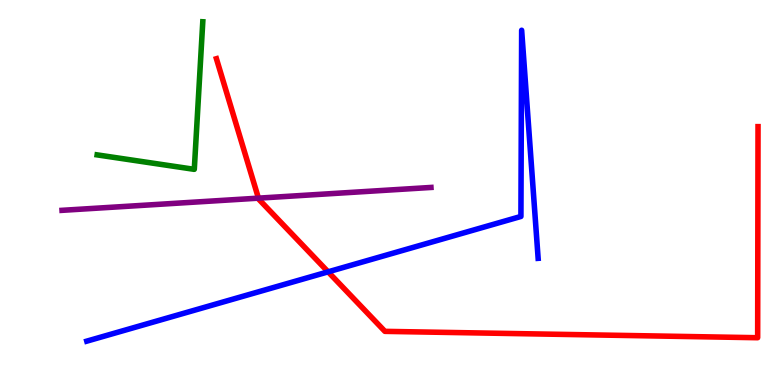[{'lines': ['blue', 'red'], 'intersections': [{'x': 4.23, 'y': 2.94}]}, {'lines': ['green', 'red'], 'intersections': []}, {'lines': ['purple', 'red'], 'intersections': [{'x': 3.33, 'y': 4.85}]}, {'lines': ['blue', 'green'], 'intersections': []}, {'lines': ['blue', 'purple'], 'intersections': []}, {'lines': ['green', 'purple'], 'intersections': []}]